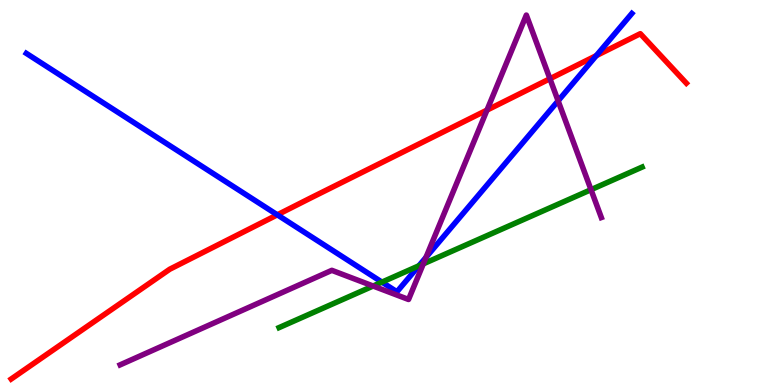[{'lines': ['blue', 'red'], 'intersections': [{'x': 3.58, 'y': 4.42}, {'x': 7.69, 'y': 8.55}]}, {'lines': ['green', 'red'], 'intersections': []}, {'lines': ['purple', 'red'], 'intersections': [{'x': 6.28, 'y': 7.14}, {'x': 7.1, 'y': 7.95}]}, {'lines': ['blue', 'green'], 'intersections': [{'x': 4.93, 'y': 2.67}, {'x': 5.4, 'y': 3.1}]}, {'lines': ['blue', 'purple'], 'intersections': [{'x': 5.5, 'y': 3.31}, {'x': 7.2, 'y': 7.38}]}, {'lines': ['green', 'purple'], 'intersections': [{'x': 4.81, 'y': 2.57}, {'x': 5.46, 'y': 3.15}, {'x': 7.63, 'y': 5.07}]}]